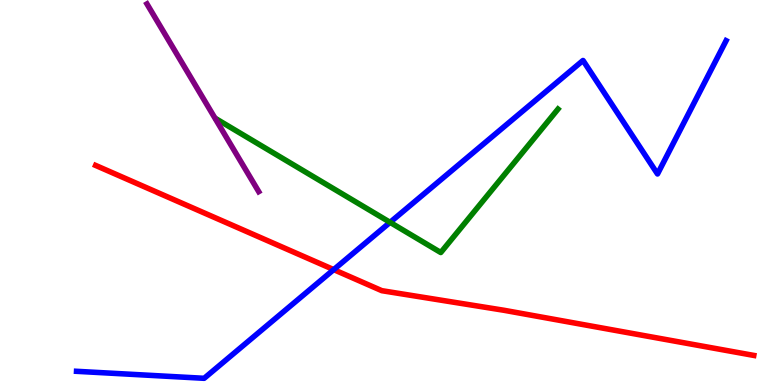[{'lines': ['blue', 'red'], 'intersections': [{'x': 4.31, 'y': 3.0}]}, {'lines': ['green', 'red'], 'intersections': []}, {'lines': ['purple', 'red'], 'intersections': []}, {'lines': ['blue', 'green'], 'intersections': [{'x': 5.03, 'y': 4.22}]}, {'lines': ['blue', 'purple'], 'intersections': []}, {'lines': ['green', 'purple'], 'intersections': []}]